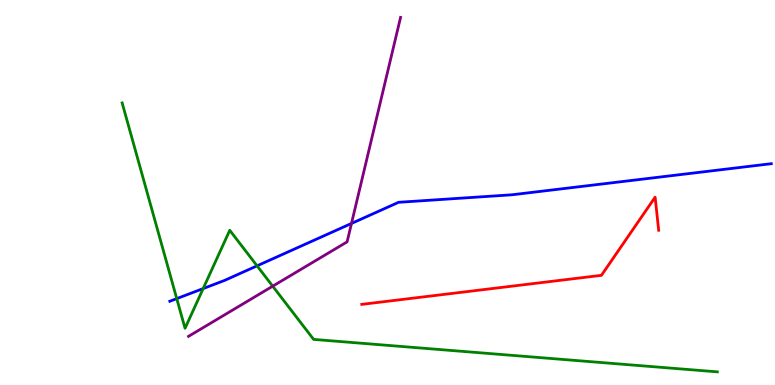[{'lines': ['blue', 'red'], 'intersections': []}, {'lines': ['green', 'red'], 'intersections': []}, {'lines': ['purple', 'red'], 'intersections': []}, {'lines': ['blue', 'green'], 'intersections': [{'x': 2.28, 'y': 2.24}, {'x': 2.62, 'y': 2.5}, {'x': 3.32, 'y': 3.1}]}, {'lines': ['blue', 'purple'], 'intersections': [{'x': 4.54, 'y': 4.2}]}, {'lines': ['green', 'purple'], 'intersections': [{'x': 3.52, 'y': 2.57}]}]